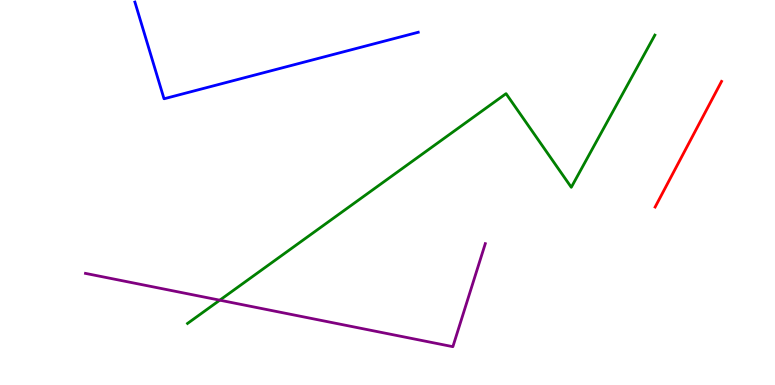[{'lines': ['blue', 'red'], 'intersections': []}, {'lines': ['green', 'red'], 'intersections': []}, {'lines': ['purple', 'red'], 'intersections': []}, {'lines': ['blue', 'green'], 'intersections': []}, {'lines': ['blue', 'purple'], 'intersections': []}, {'lines': ['green', 'purple'], 'intersections': [{'x': 2.84, 'y': 2.2}]}]